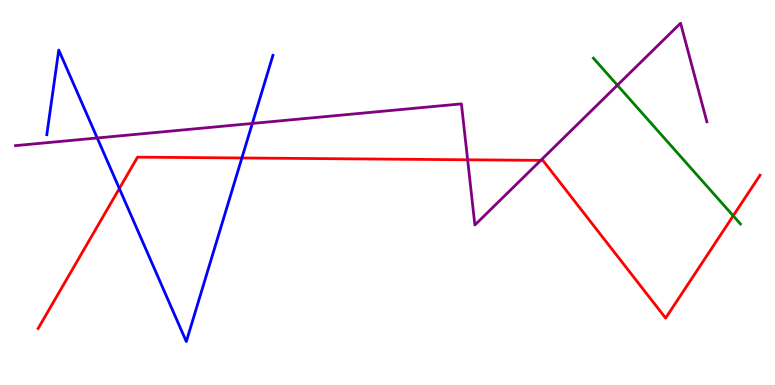[{'lines': ['blue', 'red'], 'intersections': [{'x': 1.54, 'y': 5.1}, {'x': 3.12, 'y': 5.9}]}, {'lines': ['green', 'red'], 'intersections': [{'x': 9.46, 'y': 4.39}]}, {'lines': ['purple', 'red'], 'intersections': [{'x': 6.03, 'y': 5.85}, {'x': 6.98, 'y': 5.83}]}, {'lines': ['blue', 'green'], 'intersections': []}, {'lines': ['blue', 'purple'], 'intersections': [{'x': 1.25, 'y': 6.42}, {'x': 3.26, 'y': 6.79}]}, {'lines': ['green', 'purple'], 'intersections': [{'x': 7.97, 'y': 7.79}]}]